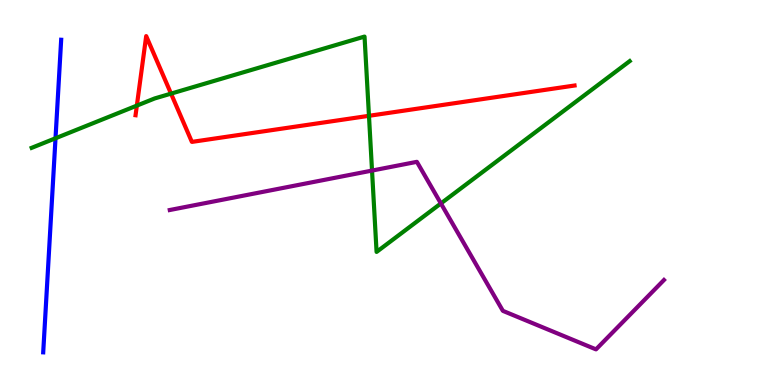[{'lines': ['blue', 'red'], 'intersections': []}, {'lines': ['green', 'red'], 'intersections': [{'x': 1.77, 'y': 7.26}, {'x': 2.21, 'y': 7.57}, {'x': 4.76, 'y': 6.99}]}, {'lines': ['purple', 'red'], 'intersections': []}, {'lines': ['blue', 'green'], 'intersections': [{'x': 0.716, 'y': 6.41}]}, {'lines': ['blue', 'purple'], 'intersections': []}, {'lines': ['green', 'purple'], 'intersections': [{'x': 4.8, 'y': 5.57}, {'x': 5.69, 'y': 4.72}]}]